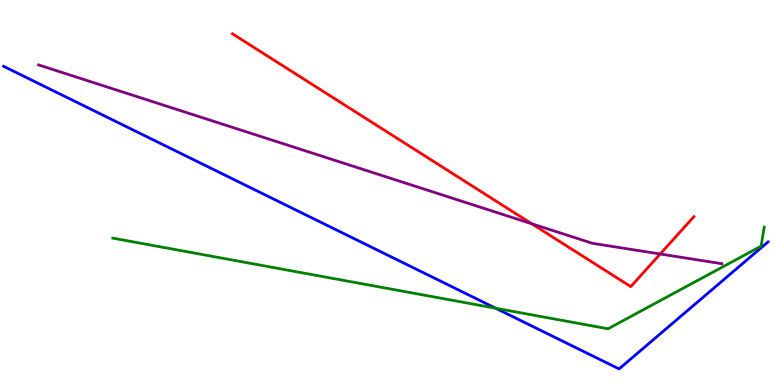[{'lines': ['blue', 'red'], 'intersections': []}, {'lines': ['green', 'red'], 'intersections': []}, {'lines': ['purple', 'red'], 'intersections': [{'x': 6.86, 'y': 4.19}, {'x': 8.52, 'y': 3.4}]}, {'lines': ['blue', 'green'], 'intersections': [{'x': 6.4, 'y': 1.99}]}, {'lines': ['blue', 'purple'], 'intersections': []}, {'lines': ['green', 'purple'], 'intersections': []}]